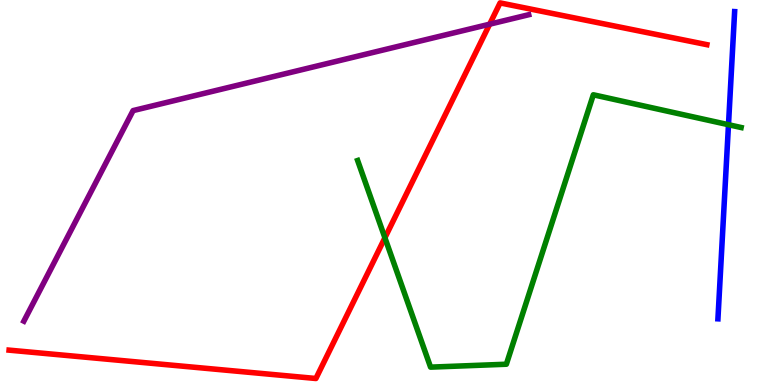[{'lines': ['blue', 'red'], 'intersections': []}, {'lines': ['green', 'red'], 'intersections': [{'x': 4.97, 'y': 3.82}]}, {'lines': ['purple', 'red'], 'intersections': [{'x': 6.32, 'y': 9.37}]}, {'lines': ['blue', 'green'], 'intersections': [{'x': 9.4, 'y': 6.76}]}, {'lines': ['blue', 'purple'], 'intersections': []}, {'lines': ['green', 'purple'], 'intersections': []}]